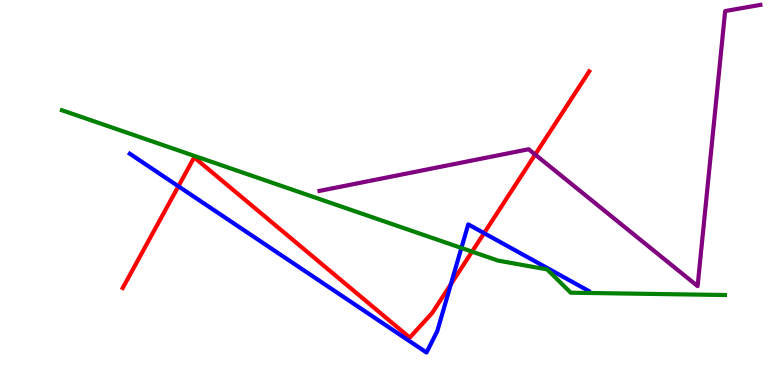[{'lines': ['blue', 'red'], 'intersections': [{'x': 2.3, 'y': 5.16}, {'x': 5.82, 'y': 2.62}, {'x': 6.25, 'y': 3.94}]}, {'lines': ['green', 'red'], 'intersections': [{'x': 6.09, 'y': 3.46}]}, {'lines': ['purple', 'red'], 'intersections': [{'x': 6.91, 'y': 5.99}]}, {'lines': ['blue', 'green'], 'intersections': [{'x': 5.95, 'y': 3.56}]}, {'lines': ['blue', 'purple'], 'intersections': []}, {'lines': ['green', 'purple'], 'intersections': []}]